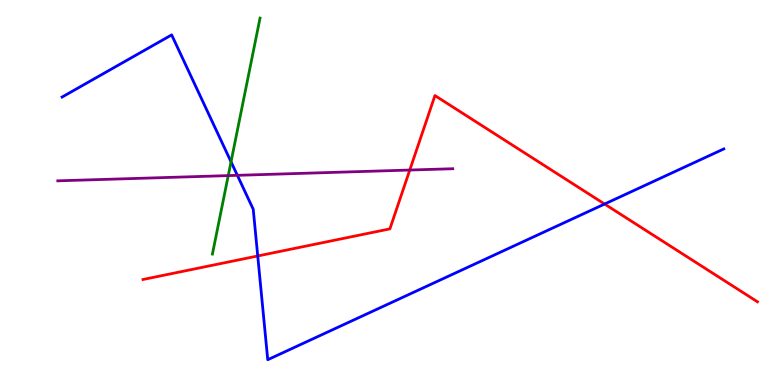[{'lines': ['blue', 'red'], 'intersections': [{'x': 3.33, 'y': 3.35}, {'x': 7.8, 'y': 4.7}]}, {'lines': ['green', 'red'], 'intersections': []}, {'lines': ['purple', 'red'], 'intersections': [{'x': 5.29, 'y': 5.58}]}, {'lines': ['blue', 'green'], 'intersections': [{'x': 2.98, 'y': 5.8}]}, {'lines': ['blue', 'purple'], 'intersections': [{'x': 3.06, 'y': 5.45}]}, {'lines': ['green', 'purple'], 'intersections': [{'x': 2.95, 'y': 5.44}]}]